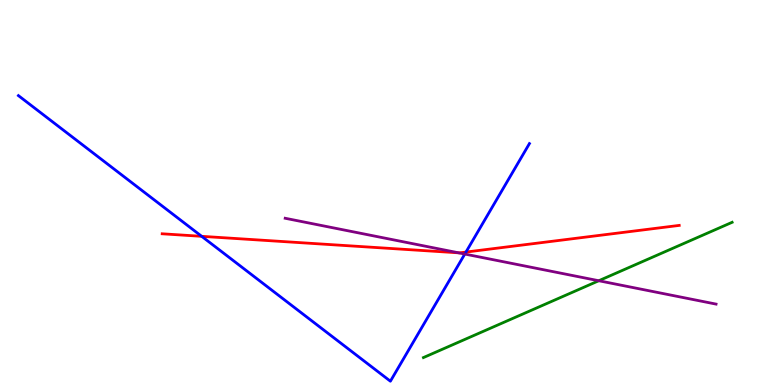[{'lines': ['blue', 'red'], 'intersections': [{'x': 2.6, 'y': 3.86}, {'x': 6.01, 'y': 3.45}]}, {'lines': ['green', 'red'], 'intersections': []}, {'lines': ['purple', 'red'], 'intersections': [{'x': 5.92, 'y': 3.43}]}, {'lines': ['blue', 'green'], 'intersections': []}, {'lines': ['blue', 'purple'], 'intersections': [{'x': 6.0, 'y': 3.4}]}, {'lines': ['green', 'purple'], 'intersections': [{'x': 7.73, 'y': 2.71}]}]